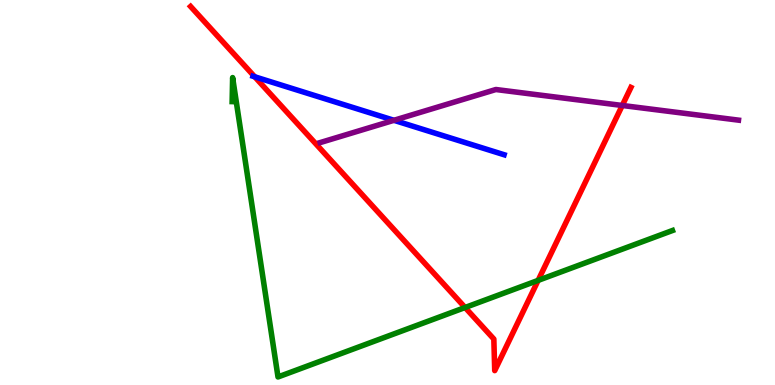[{'lines': ['blue', 'red'], 'intersections': [{'x': 3.29, 'y': 8.01}]}, {'lines': ['green', 'red'], 'intersections': [{'x': 6.0, 'y': 2.01}, {'x': 6.94, 'y': 2.72}]}, {'lines': ['purple', 'red'], 'intersections': [{'x': 8.03, 'y': 7.26}]}, {'lines': ['blue', 'green'], 'intersections': []}, {'lines': ['blue', 'purple'], 'intersections': [{'x': 5.08, 'y': 6.88}]}, {'lines': ['green', 'purple'], 'intersections': []}]